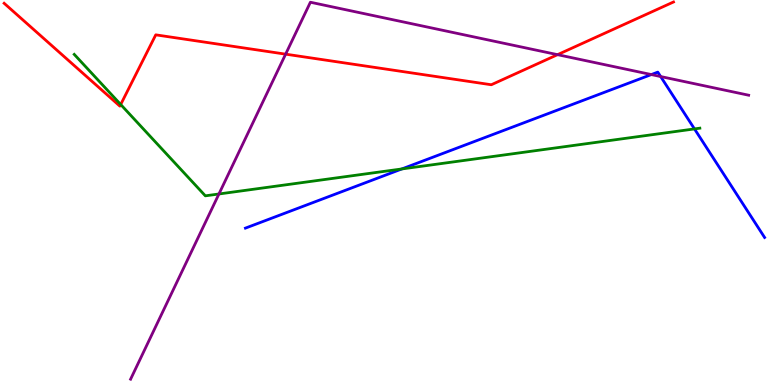[{'lines': ['blue', 'red'], 'intersections': []}, {'lines': ['green', 'red'], 'intersections': [{'x': 1.56, 'y': 7.29}]}, {'lines': ['purple', 'red'], 'intersections': [{'x': 3.69, 'y': 8.59}, {'x': 7.19, 'y': 8.58}]}, {'lines': ['blue', 'green'], 'intersections': [{'x': 5.19, 'y': 5.61}, {'x': 8.96, 'y': 6.65}]}, {'lines': ['blue', 'purple'], 'intersections': [{'x': 8.4, 'y': 8.06}, {'x': 8.52, 'y': 8.01}]}, {'lines': ['green', 'purple'], 'intersections': [{'x': 2.83, 'y': 4.96}]}]